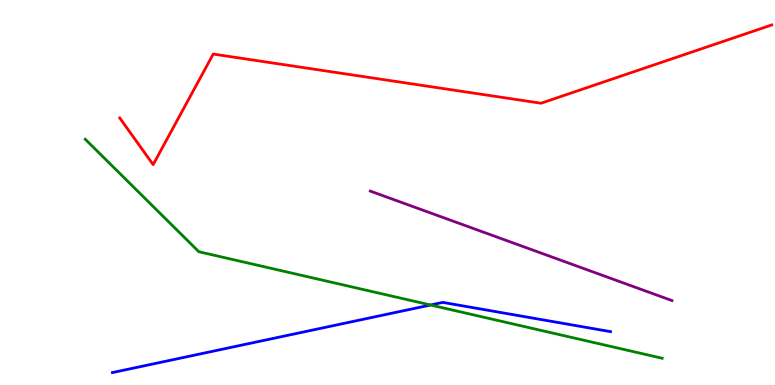[{'lines': ['blue', 'red'], 'intersections': []}, {'lines': ['green', 'red'], 'intersections': []}, {'lines': ['purple', 'red'], 'intersections': []}, {'lines': ['blue', 'green'], 'intersections': [{'x': 5.56, 'y': 2.08}]}, {'lines': ['blue', 'purple'], 'intersections': []}, {'lines': ['green', 'purple'], 'intersections': []}]